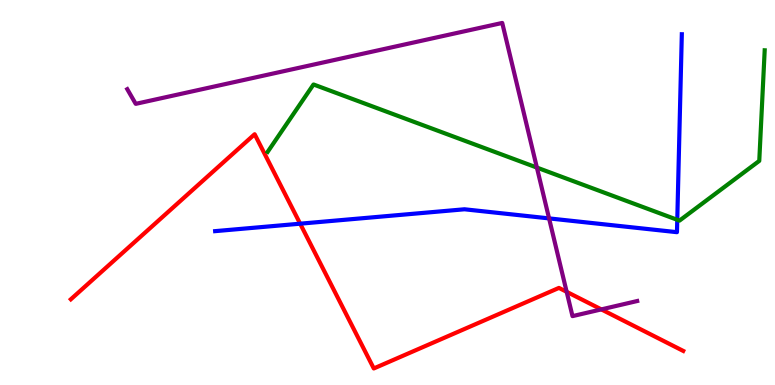[{'lines': ['blue', 'red'], 'intersections': [{'x': 3.87, 'y': 4.19}]}, {'lines': ['green', 'red'], 'intersections': []}, {'lines': ['purple', 'red'], 'intersections': [{'x': 7.31, 'y': 2.42}, {'x': 7.76, 'y': 1.96}]}, {'lines': ['blue', 'green'], 'intersections': [{'x': 8.74, 'y': 4.29}]}, {'lines': ['blue', 'purple'], 'intersections': [{'x': 7.08, 'y': 4.33}]}, {'lines': ['green', 'purple'], 'intersections': [{'x': 6.93, 'y': 5.65}]}]